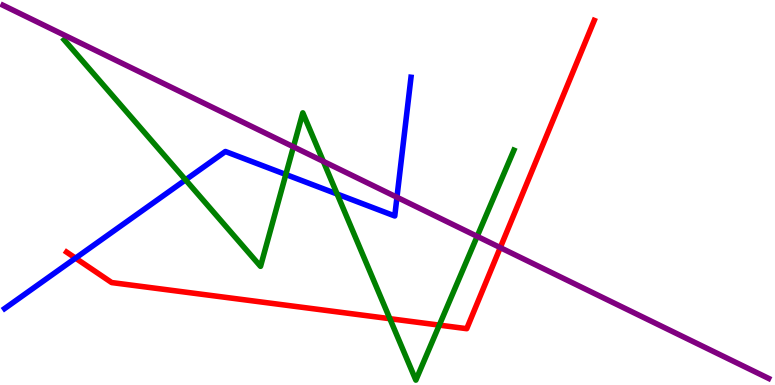[{'lines': ['blue', 'red'], 'intersections': [{'x': 0.975, 'y': 3.3}]}, {'lines': ['green', 'red'], 'intersections': [{'x': 5.03, 'y': 1.72}, {'x': 5.67, 'y': 1.56}]}, {'lines': ['purple', 'red'], 'intersections': [{'x': 6.46, 'y': 3.57}]}, {'lines': ['blue', 'green'], 'intersections': [{'x': 2.39, 'y': 5.33}, {'x': 3.69, 'y': 5.47}, {'x': 4.35, 'y': 4.96}]}, {'lines': ['blue', 'purple'], 'intersections': [{'x': 5.12, 'y': 4.88}]}, {'lines': ['green', 'purple'], 'intersections': [{'x': 3.79, 'y': 6.19}, {'x': 4.17, 'y': 5.81}, {'x': 6.16, 'y': 3.86}]}]